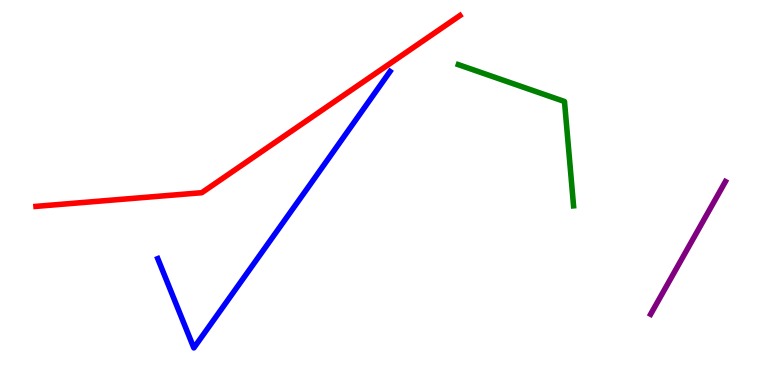[{'lines': ['blue', 'red'], 'intersections': []}, {'lines': ['green', 'red'], 'intersections': []}, {'lines': ['purple', 'red'], 'intersections': []}, {'lines': ['blue', 'green'], 'intersections': []}, {'lines': ['blue', 'purple'], 'intersections': []}, {'lines': ['green', 'purple'], 'intersections': []}]